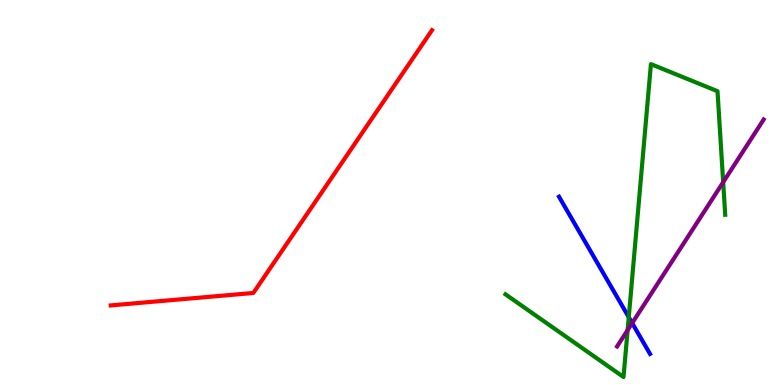[{'lines': ['blue', 'red'], 'intersections': []}, {'lines': ['green', 'red'], 'intersections': []}, {'lines': ['purple', 'red'], 'intersections': []}, {'lines': ['blue', 'green'], 'intersections': [{'x': 8.11, 'y': 1.76}]}, {'lines': ['blue', 'purple'], 'intersections': [{'x': 8.16, 'y': 1.61}]}, {'lines': ['green', 'purple'], 'intersections': [{'x': 8.1, 'y': 1.43}, {'x': 9.33, 'y': 5.27}]}]